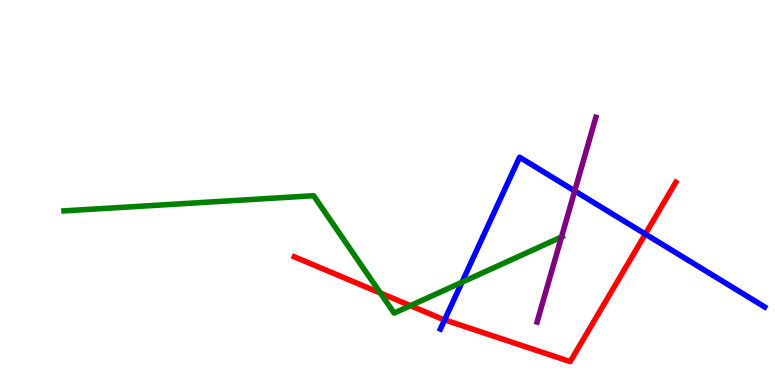[{'lines': ['blue', 'red'], 'intersections': [{'x': 5.74, 'y': 1.69}, {'x': 8.33, 'y': 3.92}]}, {'lines': ['green', 'red'], 'intersections': [{'x': 4.91, 'y': 2.39}, {'x': 5.3, 'y': 2.06}]}, {'lines': ['purple', 'red'], 'intersections': []}, {'lines': ['blue', 'green'], 'intersections': [{'x': 5.96, 'y': 2.67}]}, {'lines': ['blue', 'purple'], 'intersections': [{'x': 7.42, 'y': 5.04}]}, {'lines': ['green', 'purple'], 'intersections': [{'x': 7.25, 'y': 3.85}]}]